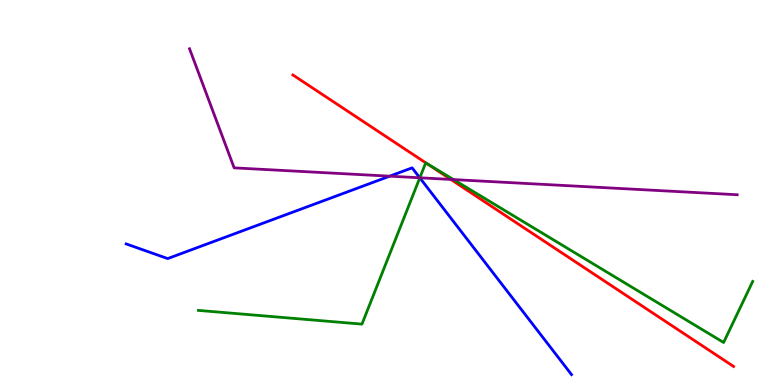[{'lines': ['blue', 'red'], 'intersections': []}, {'lines': ['green', 'red'], 'intersections': [{'x': 5.5, 'y': 5.77}]}, {'lines': ['purple', 'red'], 'intersections': [{'x': 5.82, 'y': 5.34}]}, {'lines': ['blue', 'green'], 'intersections': [{'x': 5.42, 'y': 5.38}]}, {'lines': ['blue', 'purple'], 'intersections': [{'x': 5.03, 'y': 5.42}, {'x': 5.42, 'y': 5.38}]}, {'lines': ['green', 'purple'], 'intersections': [{'x': 5.42, 'y': 5.38}, {'x': 5.85, 'y': 5.34}]}]